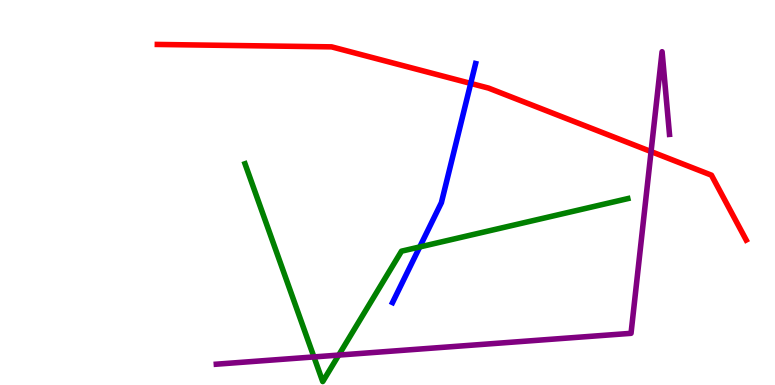[{'lines': ['blue', 'red'], 'intersections': [{'x': 6.07, 'y': 7.83}]}, {'lines': ['green', 'red'], 'intersections': []}, {'lines': ['purple', 'red'], 'intersections': [{'x': 8.4, 'y': 6.06}]}, {'lines': ['blue', 'green'], 'intersections': [{'x': 5.42, 'y': 3.59}]}, {'lines': ['blue', 'purple'], 'intersections': []}, {'lines': ['green', 'purple'], 'intersections': [{'x': 4.05, 'y': 0.729}, {'x': 4.37, 'y': 0.777}]}]